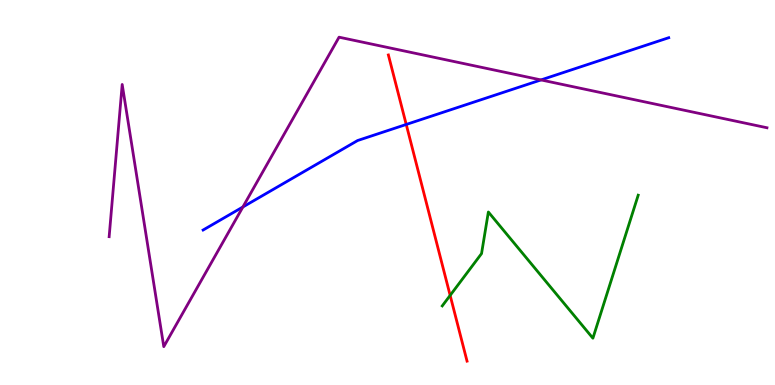[{'lines': ['blue', 'red'], 'intersections': [{'x': 5.24, 'y': 6.77}]}, {'lines': ['green', 'red'], 'intersections': [{'x': 5.81, 'y': 2.33}]}, {'lines': ['purple', 'red'], 'intersections': []}, {'lines': ['blue', 'green'], 'intersections': []}, {'lines': ['blue', 'purple'], 'intersections': [{'x': 3.13, 'y': 4.62}, {'x': 6.98, 'y': 7.92}]}, {'lines': ['green', 'purple'], 'intersections': []}]